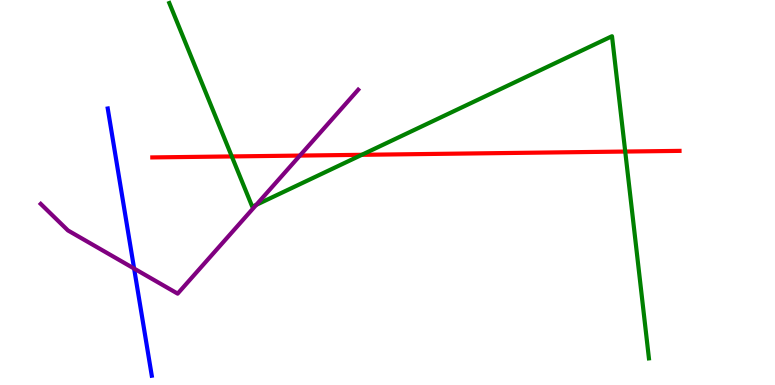[{'lines': ['blue', 'red'], 'intersections': []}, {'lines': ['green', 'red'], 'intersections': [{'x': 2.99, 'y': 5.94}, {'x': 4.67, 'y': 5.98}, {'x': 8.07, 'y': 6.06}]}, {'lines': ['purple', 'red'], 'intersections': [{'x': 3.87, 'y': 5.96}]}, {'lines': ['blue', 'green'], 'intersections': []}, {'lines': ['blue', 'purple'], 'intersections': [{'x': 1.73, 'y': 3.02}]}, {'lines': ['green', 'purple'], 'intersections': [{'x': 3.31, 'y': 4.68}]}]